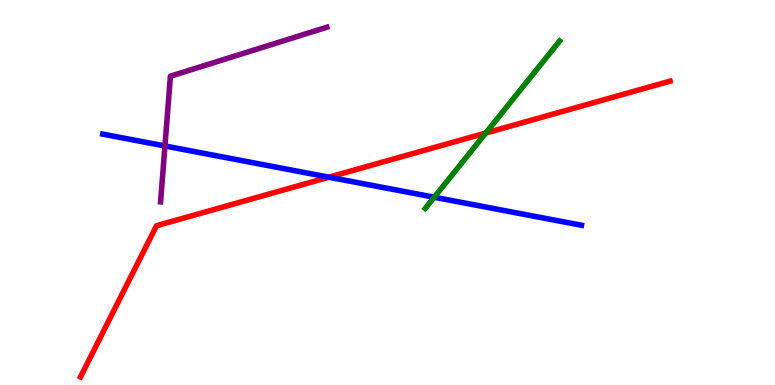[{'lines': ['blue', 'red'], 'intersections': [{'x': 4.24, 'y': 5.4}]}, {'lines': ['green', 'red'], 'intersections': [{'x': 6.27, 'y': 6.54}]}, {'lines': ['purple', 'red'], 'intersections': []}, {'lines': ['blue', 'green'], 'intersections': [{'x': 5.6, 'y': 4.88}]}, {'lines': ['blue', 'purple'], 'intersections': [{'x': 2.13, 'y': 6.21}]}, {'lines': ['green', 'purple'], 'intersections': []}]